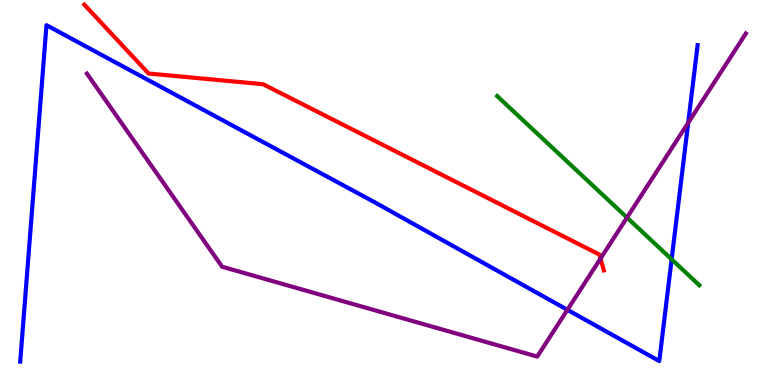[{'lines': ['blue', 'red'], 'intersections': []}, {'lines': ['green', 'red'], 'intersections': []}, {'lines': ['purple', 'red'], 'intersections': [{'x': 7.75, 'y': 3.28}]}, {'lines': ['blue', 'green'], 'intersections': [{'x': 8.67, 'y': 3.26}]}, {'lines': ['blue', 'purple'], 'intersections': [{'x': 7.32, 'y': 1.95}, {'x': 8.88, 'y': 6.81}]}, {'lines': ['green', 'purple'], 'intersections': [{'x': 8.09, 'y': 4.35}]}]